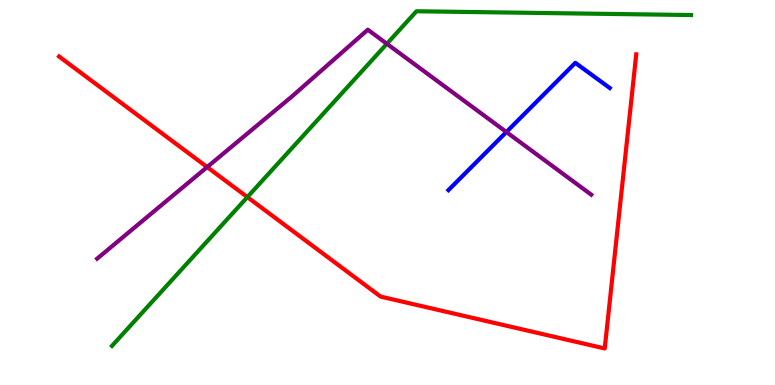[{'lines': ['blue', 'red'], 'intersections': []}, {'lines': ['green', 'red'], 'intersections': [{'x': 3.19, 'y': 4.88}]}, {'lines': ['purple', 'red'], 'intersections': [{'x': 2.67, 'y': 5.66}]}, {'lines': ['blue', 'green'], 'intersections': []}, {'lines': ['blue', 'purple'], 'intersections': [{'x': 6.53, 'y': 6.57}]}, {'lines': ['green', 'purple'], 'intersections': [{'x': 4.99, 'y': 8.86}]}]